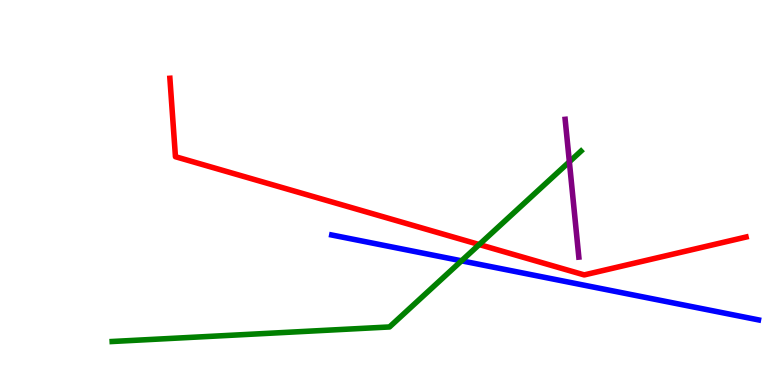[{'lines': ['blue', 'red'], 'intersections': []}, {'lines': ['green', 'red'], 'intersections': [{'x': 6.18, 'y': 3.65}]}, {'lines': ['purple', 'red'], 'intersections': []}, {'lines': ['blue', 'green'], 'intersections': [{'x': 5.96, 'y': 3.23}]}, {'lines': ['blue', 'purple'], 'intersections': []}, {'lines': ['green', 'purple'], 'intersections': [{'x': 7.35, 'y': 5.8}]}]